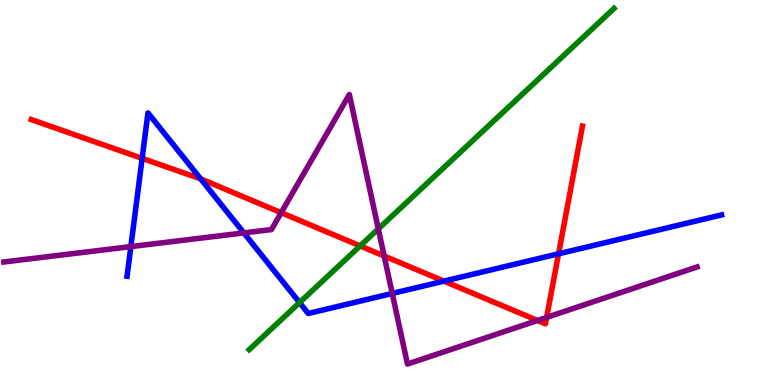[{'lines': ['blue', 'red'], 'intersections': [{'x': 1.83, 'y': 5.89}, {'x': 2.59, 'y': 5.35}, {'x': 5.73, 'y': 2.7}, {'x': 7.21, 'y': 3.41}]}, {'lines': ['green', 'red'], 'intersections': [{'x': 4.65, 'y': 3.61}]}, {'lines': ['purple', 'red'], 'intersections': [{'x': 3.63, 'y': 4.48}, {'x': 4.96, 'y': 3.35}, {'x': 6.94, 'y': 1.68}, {'x': 7.05, 'y': 1.76}]}, {'lines': ['blue', 'green'], 'intersections': [{'x': 3.87, 'y': 2.14}]}, {'lines': ['blue', 'purple'], 'intersections': [{'x': 1.69, 'y': 3.59}, {'x': 3.15, 'y': 3.95}, {'x': 5.06, 'y': 2.38}]}, {'lines': ['green', 'purple'], 'intersections': [{'x': 4.88, 'y': 4.05}]}]